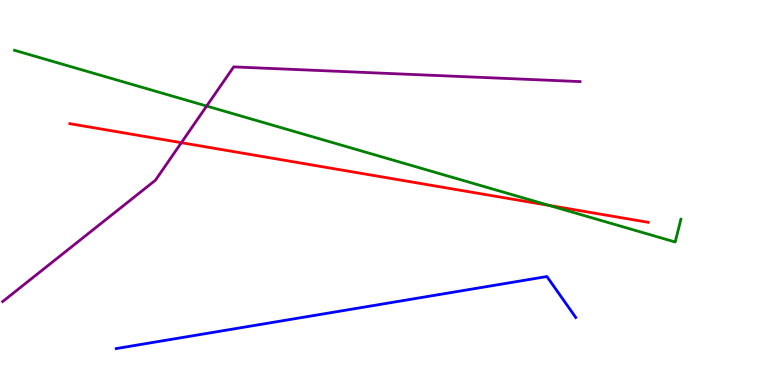[{'lines': ['blue', 'red'], 'intersections': []}, {'lines': ['green', 'red'], 'intersections': [{'x': 7.09, 'y': 4.66}]}, {'lines': ['purple', 'red'], 'intersections': [{'x': 2.34, 'y': 6.29}]}, {'lines': ['blue', 'green'], 'intersections': []}, {'lines': ['blue', 'purple'], 'intersections': []}, {'lines': ['green', 'purple'], 'intersections': [{'x': 2.67, 'y': 7.25}]}]